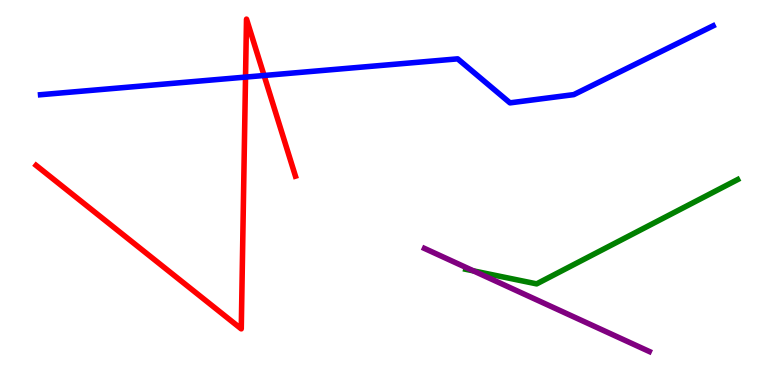[{'lines': ['blue', 'red'], 'intersections': [{'x': 3.17, 'y': 8.0}, {'x': 3.41, 'y': 8.04}]}, {'lines': ['green', 'red'], 'intersections': []}, {'lines': ['purple', 'red'], 'intersections': []}, {'lines': ['blue', 'green'], 'intersections': []}, {'lines': ['blue', 'purple'], 'intersections': []}, {'lines': ['green', 'purple'], 'intersections': [{'x': 6.11, 'y': 2.96}]}]